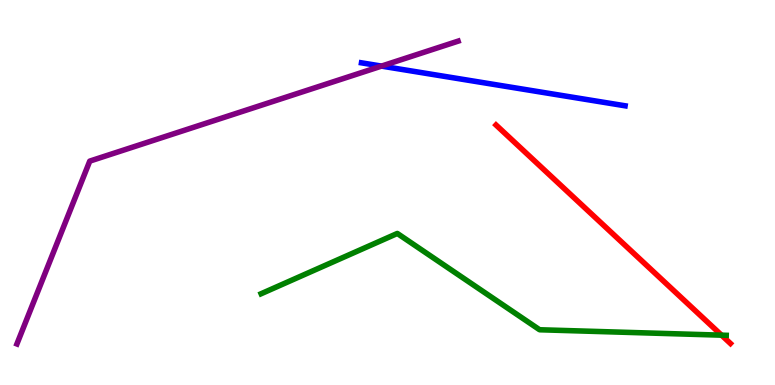[{'lines': ['blue', 'red'], 'intersections': []}, {'lines': ['green', 'red'], 'intersections': [{'x': 9.31, 'y': 1.29}]}, {'lines': ['purple', 'red'], 'intersections': []}, {'lines': ['blue', 'green'], 'intersections': []}, {'lines': ['blue', 'purple'], 'intersections': [{'x': 4.92, 'y': 8.28}]}, {'lines': ['green', 'purple'], 'intersections': []}]